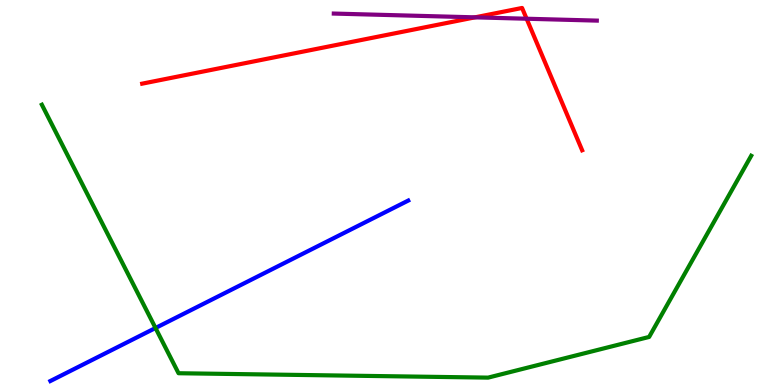[{'lines': ['blue', 'red'], 'intersections': []}, {'lines': ['green', 'red'], 'intersections': []}, {'lines': ['purple', 'red'], 'intersections': [{'x': 6.13, 'y': 9.55}, {'x': 6.8, 'y': 9.51}]}, {'lines': ['blue', 'green'], 'intersections': [{'x': 2.01, 'y': 1.48}]}, {'lines': ['blue', 'purple'], 'intersections': []}, {'lines': ['green', 'purple'], 'intersections': []}]